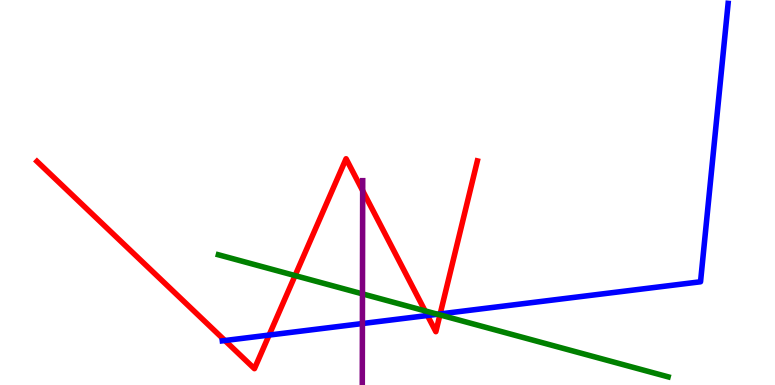[{'lines': ['blue', 'red'], 'intersections': [{'x': 2.9, 'y': 1.16}, {'x': 3.47, 'y': 1.3}, {'x': 5.52, 'y': 1.81}, {'x': 5.68, 'y': 1.85}]}, {'lines': ['green', 'red'], 'intersections': [{'x': 3.81, 'y': 2.84}, {'x': 5.48, 'y': 1.93}, {'x': 5.68, 'y': 1.82}]}, {'lines': ['purple', 'red'], 'intersections': [{'x': 4.68, 'y': 5.05}]}, {'lines': ['blue', 'green'], 'intersections': [{'x': 5.65, 'y': 1.84}]}, {'lines': ['blue', 'purple'], 'intersections': [{'x': 4.68, 'y': 1.6}]}, {'lines': ['green', 'purple'], 'intersections': [{'x': 4.68, 'y': 2.37}]}]